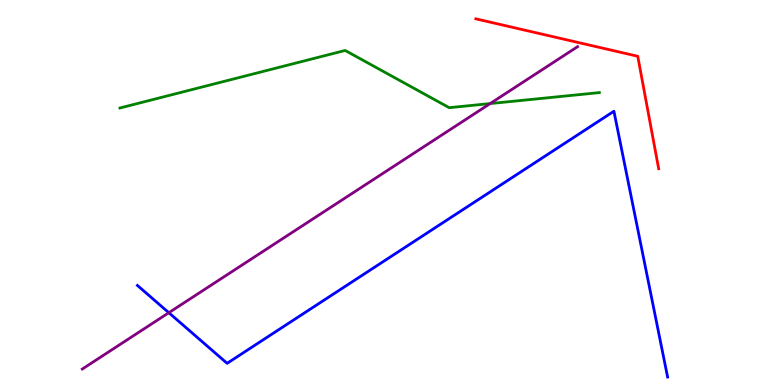[{'lines': ['blue', 'red'], 'intersections': []}, {'lines': ['green', 'red'], 'intersections': []}, {'lines': ['purple', 'red'], 'intersections': []}, {'lines': ['blue', 'green'], 'intersections': []}, {'lines': ['blue', 'purple'], 'intersections': [{'x': 2.18, 'y': 1.88}]}, {'lines': ['green', 'purple'], 'intersections': [{'x': 6.32, 'y': 7.31}]}]